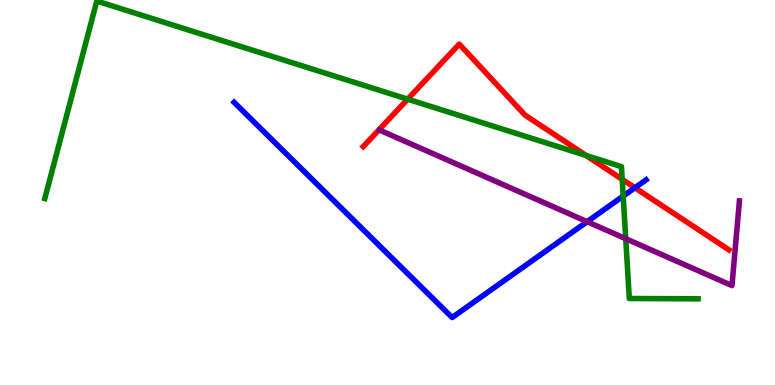[{'lines': ['blue', 'red'], 'intersections': [{'x': 8.19, 'y': 5.12}]}, {'lines': ['green', 'red'], 'intersections': [{'x': 5.26, 'y': 7.42}, {'x': 7.56, 'y': 5.96}, {'x': 8.03, 'y': 5.34}]}, {'lines': ['purple', 'red'], 'intersections': []}, {'lines': ['blue', 'green'], 'intersections': [{'x': 8.04, 'y': 4.91}]}, {'lines': ['blue', 'purple'], 'intersections': [{'x': 7.58, 'y': 4.24}]}, {'lines': ['green', 'purple'], 'intersections': [{'x': 8.07, 'y': 3.8}]}]